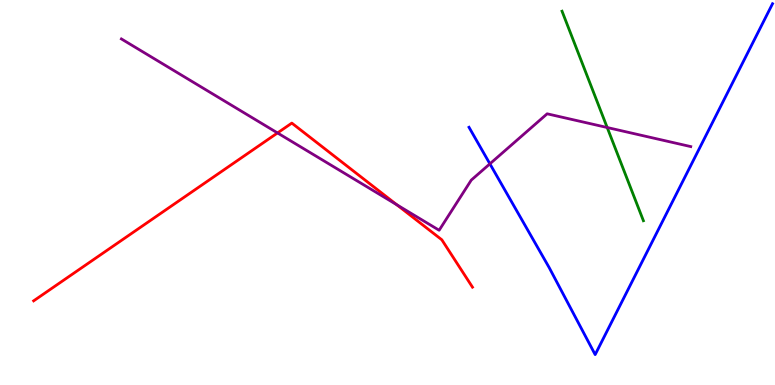[{'lines': ['blue', 'red'], 'intersections': []}, {'lines': ['green', 'red'], 'intersections': []}, {'lines': ['purple', 'red'], 'intersections': [{'x': 3.58, 'y': 6.55}, {'x': 5.12, 'y': 4.68}]}, {'lines': ['blue', 'green'], 'intersections': []}, {'lines': ['blue', 'purple'], 'intersections': [{'x': 6.32, 'y': 5.74}]}, {'lines': ['green', 'purple'], 'intersections': [{'x': 7.83, 'y': 6.69}]}]